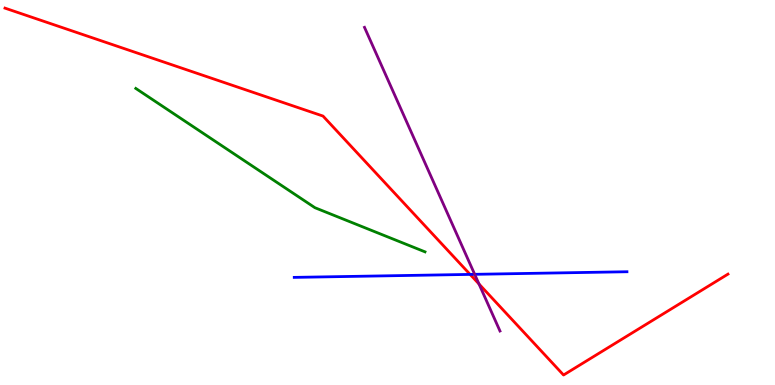[{'lines': ['blue', 'red'], 'intersections': [{'x': 6.07, 'y': 2.87}]}, {'lines': ['green', 'red'], 'intersections': []}, {'lines': ['purple', 'red'], 'intersections': [{'x': 6.18, 'y': 2.62}]}, {'lines': ['blue', 'green'], 'intersections': []}, {'lines': ['blue', 'purple'], 'intersections': [{'x': 6.12, 'y': 2.87}]}, {'lines': ['green', 'purple'], 'intersections': []}]